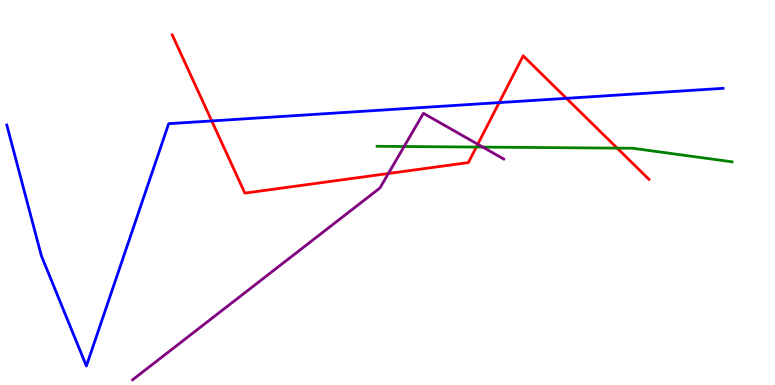[{'lines': ['blue', 'red'], 'intersections': [{'x': 2.73, 'y': 6.86}, {'x': 6.44, 'y': 7.33}, {'x': 7.31, 'y': 7.45}]}, {'lines': ['green', 'red'], 'intersections': [{'x': 6.15, 'y': 6.18}, {'x': 7.96, 'y': 6.15}]}, {'lines': ['purple', 'red'], 'intersections': [{'x': 5.01, 'y': 5.49}, {'x': 6.16, 'y': 6.25}]}, {'lines': ['blue', 'green'], 'intersections': []}, {'lines': ['blue', 'purple'], 'intersections': []}, {'lines': ['green', 'purple'], 'intersections': [{'x': 5.21, 'y': 6.19}, {'x': 6.23, 'y': 6.18}]}]